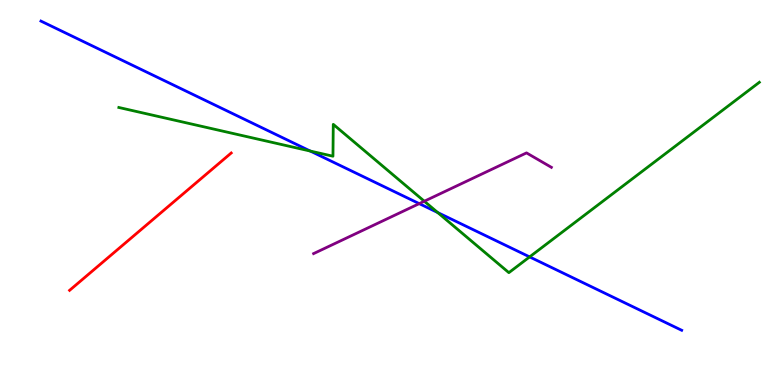[{'lines': ['blue', 'red'], 'intersections': []}, {'lines': ['green', 'red'], 'intersections': []}, {'lines': ['purple', 'red'], 'intersections': []}, {'lines': ['blue', 'green'], 'intersections': [{'x': 4.0, 'y': 6.08}, {'x': 5.65, 'y': 4.48}, {'x': 6.83, 'y': 3.33}]}, {'lines': ['blue', 'purple'], 'intersections': [{'x': 5.41, 'y': 4.71}]}, {'lines': ['green', 'purple'], 'intersections': [{'x': 5.47, 'y': 4.77}]}]